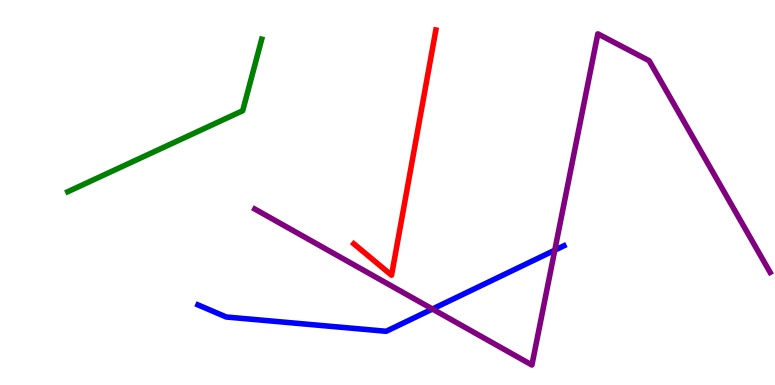[{'lines': ['blue', 'red'], 'intersections': []}, {'lines': ['green', 'red'], 'intersections': []}, {'lines': ['purple', 'red'], 'intersections': []}, {'lines': ['blue', 'green'], 'intersections': []}, {'lines': ['blue', 'purple'], 'intersections': [{'x': 5.58, 'y': 1.97}, {'x': 7.16, 'y': 3.5}]}, {'lines': ['green', 'purple'], 'intersections': []}]